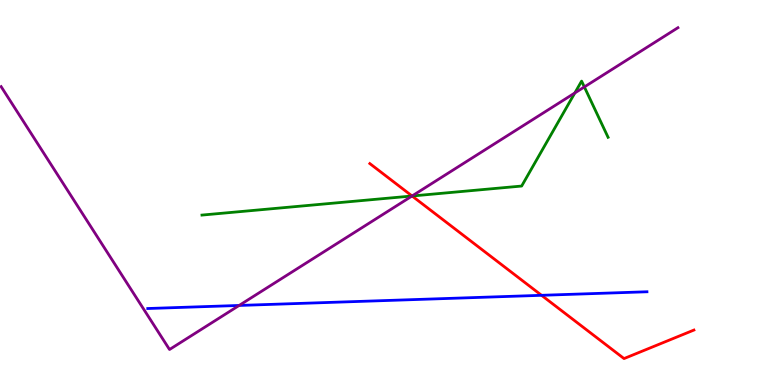[{'lines': ['blue', 'red'], 'intersections': [{'x': 6.99, 'y': 2.33}]}, {'lines': ['green', 'red'], 'intersections': [{'x': 5.32, 'y': 4.91}]}, {'lines': ['purple', 'red'], 'intersections': [{'x': 5.32, 'y': 4.91}]}, {'lines': ['blue', 'green'], 'intersections': []}, {'lines': ['blue', 'purple'], 'intersections': [{'x': 3.09, 'y': 2.07}]}, {'lines': ['green', 'purple'], 'intersections': [{'x': 5.32, 'y': 4.91}, {'x': 7.42, 'y': 7.59}, {'x': 7.54, 'y': 7.74}]}]